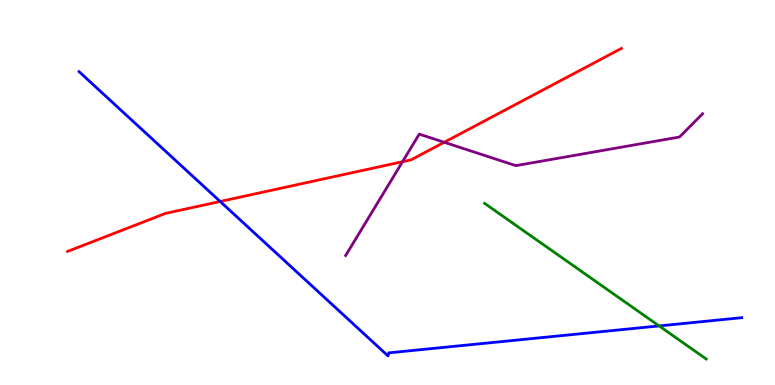[{'lines': ['blue', 'red'], 'intersections': [{'x': 2.84, 'y': 4.77}]}, {'lines': ['green', 'red'], 'intersections': []}, {'lines': ['purple', 'red'], 'intersections': [{'x': 5.19, 'y': 5.8}, {'x': 5.73, 'y': 6.3}]}, {'lines': ['blue', 'green'], 'intersections': [{'x': 8.5, 'y': 1.53}]}, {'lines': ['blue', 'purple'], 'intersections': []}, {'lines': ['green', 'purple'], 'intersections': []}]